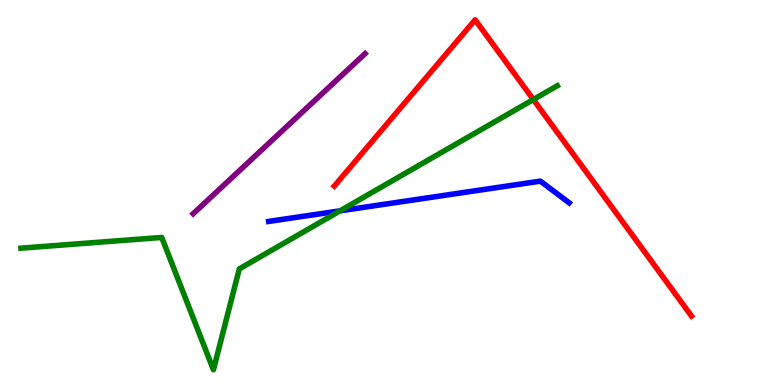[{'lines': ['blue', 'red'], 'intersections': []}, {'lines': ['green', 'red'], 'intersections': [{'x': 6.88, 'y': 7.41}]}, {'lines': ['purple', 'red'], 'intersections': []}, {'lines': ['blue', 'green'], 'intersections': [{'x': 4.39, 'y': 4.52}]}, {'lines': ['blue', 'purple'], 'intersections': []}, {'lines': ['green', 'purple'], 'intersections': []}]